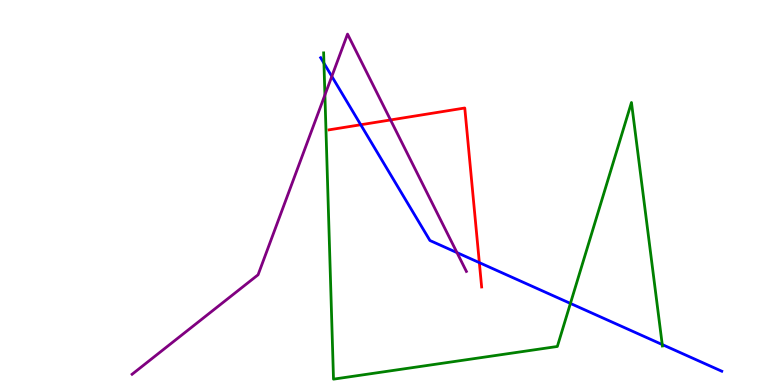[{'lines': ['blue', 'red'], 'intersections': [{'x': 4.65, 'y': 6.76}, {'x': 6.19, 'y': 3.18}]}, {'lines': ['green', 'red'], 'intersections': []}, {'lines': ['purple', 'red'], 'intersections': [{'x': 5.04, 'y': 6.88}]}, {'lines': ['blue', 'green'], 'intersections': [{'x': 4.18, 'y': 8.36}, {'x': 7.36, 'y': 2.12}, {'x': 8.55, 'y': 1.05}]}, {'lines': ['blue', 'purple'], 'intersections': [{'x': 4.28, 'y': 8.02}, {'x': 5.9, 'y': 3.44}]}, {'lines': ['green', 'purple'], 'intersections': [{'x': 4.19, 'y': 7.53}]}]